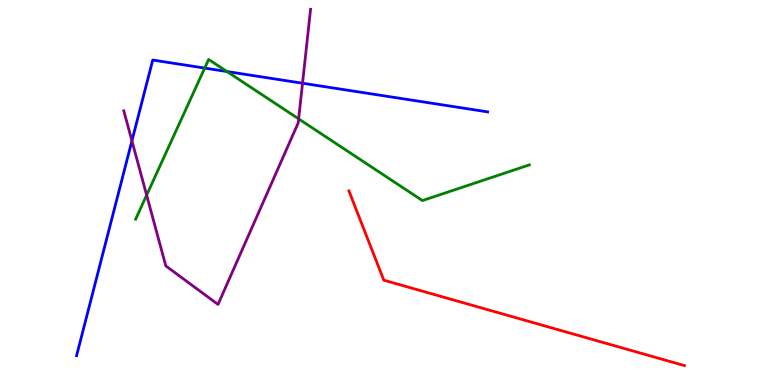[{'lines': ['blue', 'red'], 'intersections': []}, {'lines': ['green', 'red'], 'intersections': []}, {'lines': ['purple', 'red'], 'intersections': []}, {'lines': ['blue', 'green'], 'intersections': [{'x': 2.64, 'y': 8.23}, {'x': 2.93, 'y': 8.14}]}, {'lines': ['blue', 'purple'], 'intersections': [{'x': 1.7, 'y': 6.34}, {'x': 3.9, 'y': 7.84}]}, {'lines': ['green', 'purple'], 'intersections': [{'x': 1.89, 'y': 4.93}, {'x': 3.85, 'y': 6.91}]}]